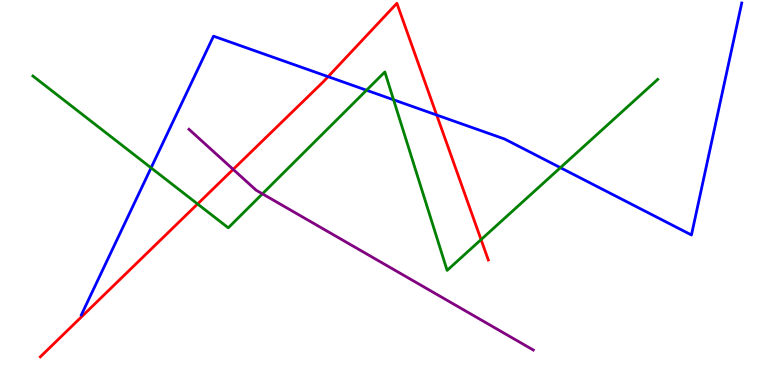[{'lines': ['blue', 'red'], 'intersections': [{'x': 4.23, 'y': 8.01}, {'x': 5.63, 'y': 7.01}]}, {'lines': ['green', 'red'], 'intersections': [{'x': 2.55, 'y': 4.7}, {'x': 6.21, 'y': 3.78}]}, {'lines': ['purple', 'red'], 'intersections': [{'x': 3.01, 'y': 5.6}]}, {'lines': ['blue', 'green'], 'intersections': [{'x': 1.95, 'y': 5.64}, {'x': 4.73, 'y': 7.66}, {'x': 5.08, 'y': 7.41}, {'x': 7.23, 'y': 5.64}]}, {'lines': ['blue', 'purple'], 'intersections': []}, {'lines': ['green', 'purple'], 'intersections': [{'x': 3.39, 'y': 4.97}]}]